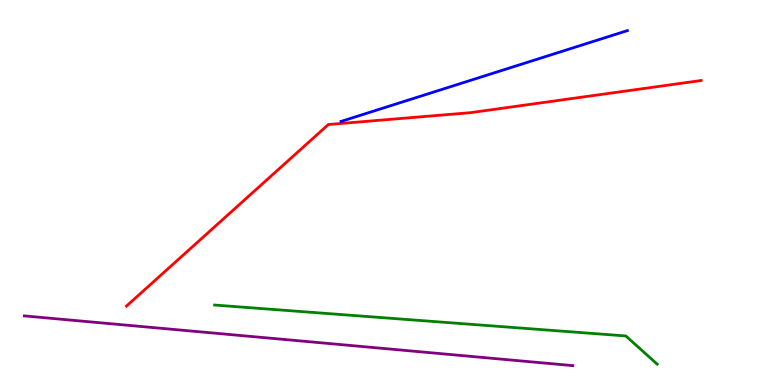[{'lines': ['blue', 'red'], 'intersections': []}, {'lines': ['green', 'red'], 'intersections': []}, {'lines': ['purple', 'red'], 'intersections': []}, {'lines': ['blue', 'green'], 'intersections': []}, {'lines': ['blue', 'purple'], 'intersections': []}, {'lines': ['green', 'purple'], 'intersections': []}]